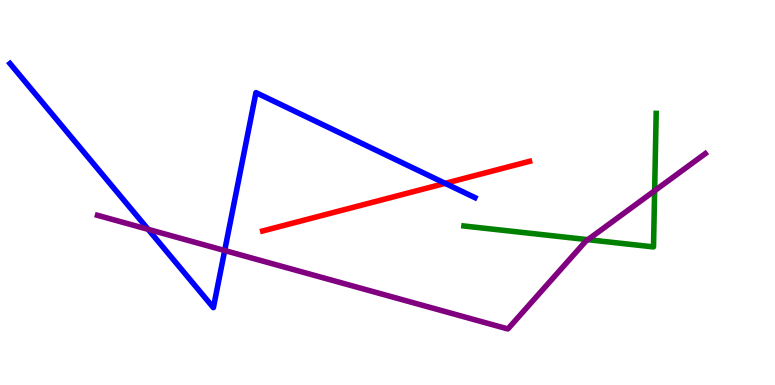[{'lines': ['blue', 'red'], 'intersections': [{'x': 5.74, 'y': 5.24}]}, {'lines': ['green', 'red'], 'intersections': []}, {'lines': ['purple', 'red'], 'intersections': []}, {'lines': ['blue', 'green'], 'intersections': []}, {'lines': ['blue', 'purple'], 'intersections': [{'x': 1.91, 'y': 4.04}, {'x': 2.9, 'y': 3.49}]}, {'lines': ['green', 'purple'], 'intersections': [{'x': 7.59, 'y': 3.77}, {'x': 8.45, 'y': 5.05}]}]